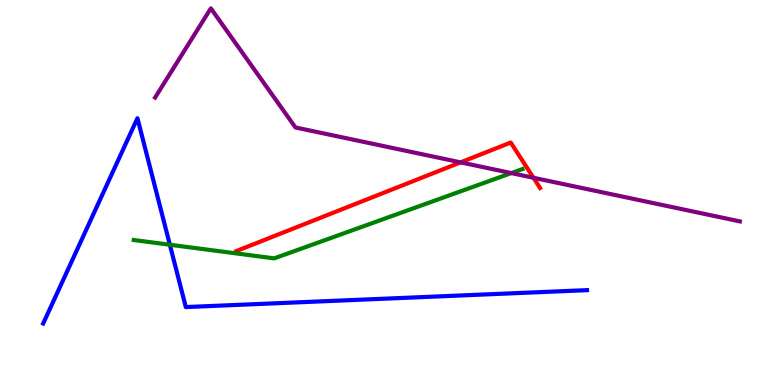[{'lines': ['blue', 'red'], 'intersections': []}, {'lines': ['green', 'red'], 'intersections': []}, {'lines': ['purple', 'red'], 'intersections': [{'x': 5.94, 'y': 5.78}, {'x': 6.88, 'y': 5.38}]}, {'lines': ['blue', 'green'], 'intersections': [{'x': 2.19, 'y': 3.64}]}, {'lines': ['blue', 'purple'], 'intersections': []}, {'lines': ['green', 'purple'], 'intersections': [{'x': 6.6, 'y': 5.5}]}]